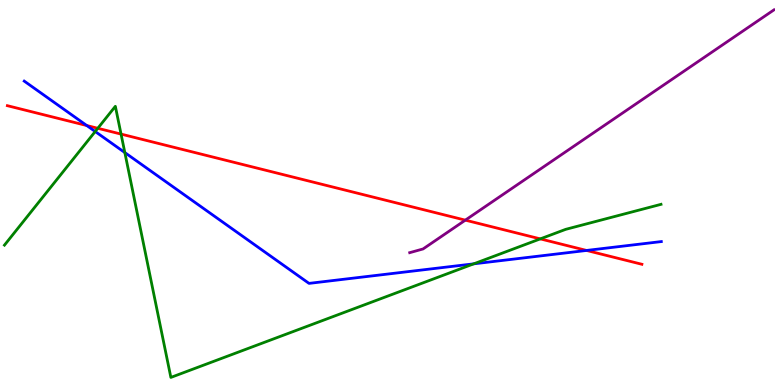[{'lines': ['blue', 'red'], 'intersections': [{'x': 1.12, 'y': 6.74}, {'x': 7.57, 'y': 3.49}]}, {'lines': ['green', 'red'], 'intersections': [{'x': 1.26, 'y': 6.67}, {'x': 1.56, 'y': 6.52}, {'x': 6.97, 'y': 3.8}]}, {'lines': ['purple', 'red'], 'intersections': [{'x': 6.0, 'y': 4.28}]}, {'lines': ['blue', 'green'], 'intersections': [{'x': 1.23, 'y': 6.58}, {'x': 1.61, 'y': 6.04}, {'x': 6.11, 'y': 3.15}]}, {'lines': ['blue', 'purple'], 'intersections': []}, {'lines': ['green', 'purple'], 'intersections': []}]